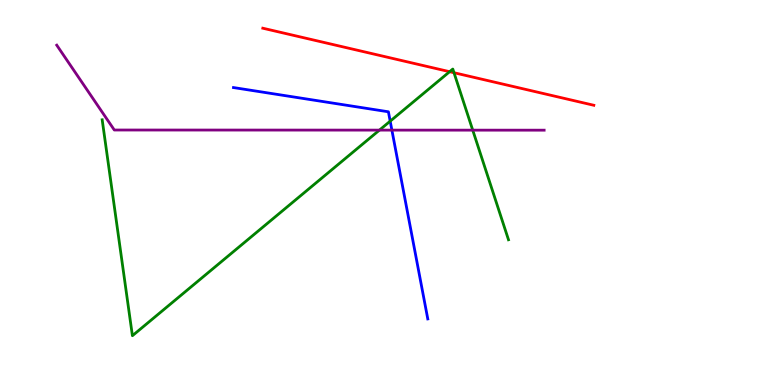[{'lines': ['blue', 'red'], 'intersections': []}, {'lines': ['green', 'red'], 'intersections': [{'x': 5.8, 'y': 8.14}, {'x': 5.86, 'y': 8.11}]}, {'lines': ['purple', 'red'], 'intersections': []}, {'lines': ['blue', 'green'], 'intersections': [{'x': 5.03, 'y': 6.85}]}, {'lines': ['blue', 'purple'], 'intersections': [{'x': 5.06, 'y': 6.62}]}, {'lines': ['green', 'purple'], 'intersections': [{'x': 4.9, 'y': 6.62}, {'x': 6.1, 'y': 6.62}]}]